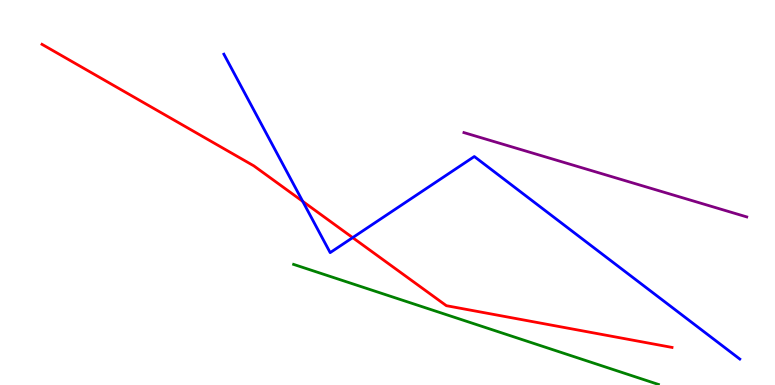[{'lines': ['blue', 'red'], 'intersections': [{'x': 3.91, 'y': 4.77}, {'x': 4.55, 'y': 3.83}]}, {'lines': ['green', 'red'], 'intersections': []}, {'lines': ['purple', 'red'], 'intersections': []}, {'lines': ['blue', 'green'], 'intersections': []}, {'lines': ['blue', 'purple'], 'intersections': []}, {'lines': ['green', 'purple'], 'intersections': []}]